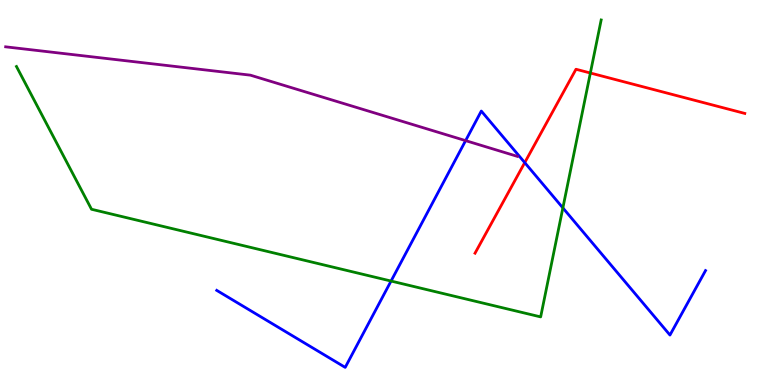[{'lines': ['blue', 'red'], 'intersections': [{'x': 6.77, 'y': 5.78}]}, {'lines': ['green', 'red'], 'intersections': [{'x': 7.62, 'y': 8.1}]}, {'lines': ['purple', 'red'], 'intersections': []}, {'lines': ['blue', 'green'], 'intersections': [{'x': 5.05, 'y': 2.7}, {'x': 7.26, 'y': 4.6}]}, {'lines': ['blue', 'purple'], 'intersections': [{'x': 6.01, 'y': 6.35}]}, {'lines': ['green', 'purple'], 'intersections': []}]